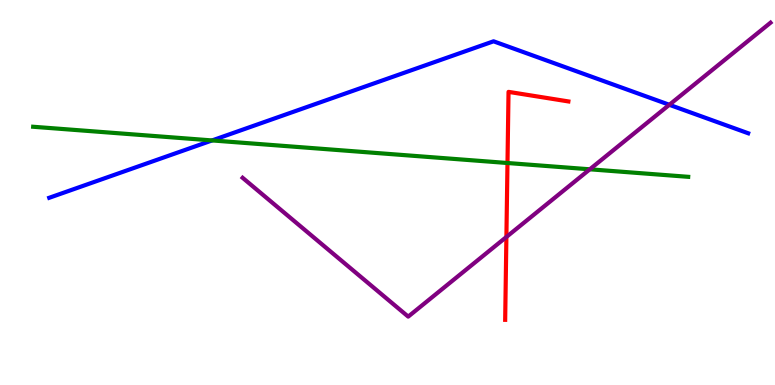[{'lines': ['blue', 'red'], 'intersections': []}, {'lines': ['green', 'red'], 'intersections': [{'x': 6.55, 'y': 5.77}]}, {'lines': ['purple', 'red'], 'intersections': [{'x': 6.53, 'y': 3.84}]}, {'lines': ['blue', 'green'], 'intersections': [{'x': 2.74, 'y': 6.35}]}, {'lines': ['blue', 'purple'], 'intersections': [{'x': 8.64, 'y': 7.28}]}, {'lines': ['green', 'purple'], 'intersections': [{'x': 7.61, 'y': 5.6}]}]